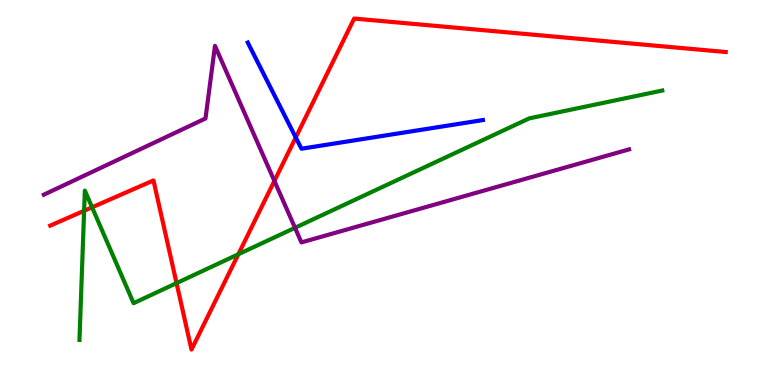[{'lines': ['blue', 'red'], 'intersections': [{'x': 3.82, 'y': 6.43}]}, {'lines': ['green', 'red'], 'intersections': [{'x': 1.09, 'y': 4.52}, {'x': 1.19, 'y': 4.62}, {'x': 2.28, 'y': 2.65}, {'x': 3.08, 'y': 3.4}]}, {'lines': ['purple', 'red'], 'intersections': [{'x': 3.54, 'y': 5.3}]}, {'lines': ['blue', 'green'], 'intersections': []}, {'lines': ['blue', 'purple'], 'intersections': []}, {'lines': ['green', 'purple'], 'intersections': [{'x': 3.81, 'y': 4.08}]}]